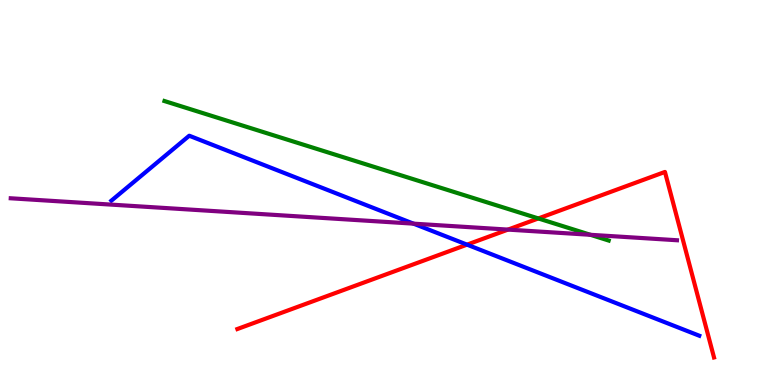[{'lines': ['blue', 'red'], 'intersections': [{'x': 6.03, 'y': 3.65}]}, {'lines': ['green', 'red'], 'intersections': [{'x': 6.95, 'y': 4.33}]}, {'lines': ['purple', 'red'], 'intersections': [{'x': 6.55, 'y': 4.04}]}, {'lines': ['blue', 'green'], 'intersections': []}, {'lines': ['blue', 'purple'], 'intersections': [{'x': 5.34, 'y': 4.19}]}, {'lines': ['green', 'purple'], 'intersections': [{'x': 7.62, 'y': 3.9}]}]